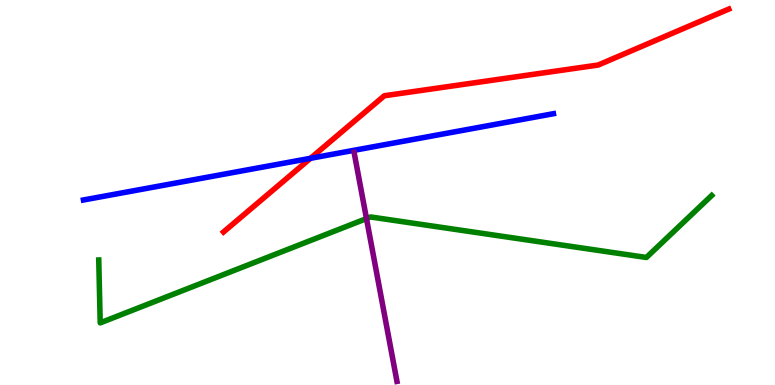[{'lines': ['blue', 'red'], 'intersections': [{'x': 4.01, 'y': 5.89}]}, {'lines': ['green', 'red'], 'intersections': []}, {'lines': ['purple', 'red'], 'intersections': []}, {'lines': ['blue', 'green'], 'intersections': []}, {'lines': ['blue', 'purple'], 'intersections': []}, {'lines': ['green', 'purple'], 'intersections': [{'x': 4.73, 'y': 4.32}]}]